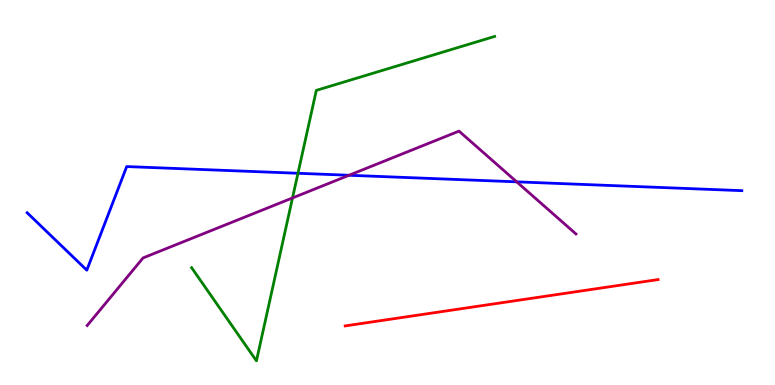[{'lines': ['blue', 'red'], 'intersections': []}, {'lines': ['green', 'red'], 'intersections': []}, {'lines': ['purple', 'red'], 'intersections': []}, {'lines': ['blue', 'green'], 'intersections': [{'x': 3.84, 'y': 5.5}]}, {'lines': ['blue', 'purple'], 'intersections': [{'x': 4.5, 'y': 5.45}, {'x': 6.67, 'y': 5.28}]}, {'lines': ['green', 'purple'], 'intersections': [{'x': 3.77, 'y': 4.86}]}]